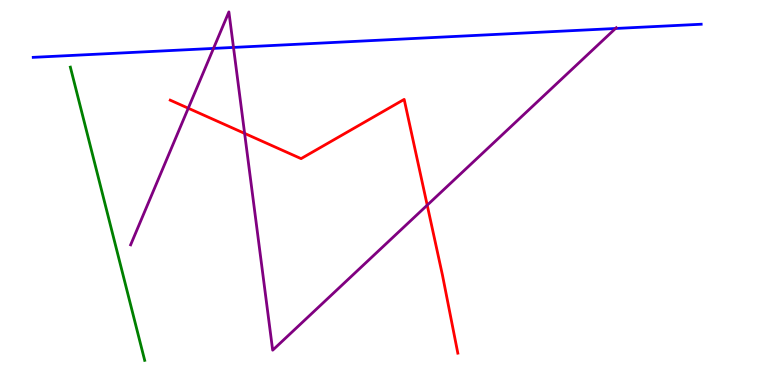[{'lines': ['blue', 'red'], 'intersections': []}, {'lines': ['green', 'red'], 'intersections': []}, {'lines': ['purple', 'red'], 'intersections': [{'x': 2.43, 'y': 7.19}, {'x': 3.16, 'y': 6.54}, {'x': 5.51, 'y': 4.67}]}, {'lines': ['blue', 'green'], 'intersections': []}, {'lines': ['blue', 'purple'], 'intersections': [{'x': 2.75, 'y': 8.74}, {'x': 3.01, 'y': 8.77}, {'x': 7.94, 'y': 9.26}]}, {'lines': ['green', 'purple'], 'intersections': []}]